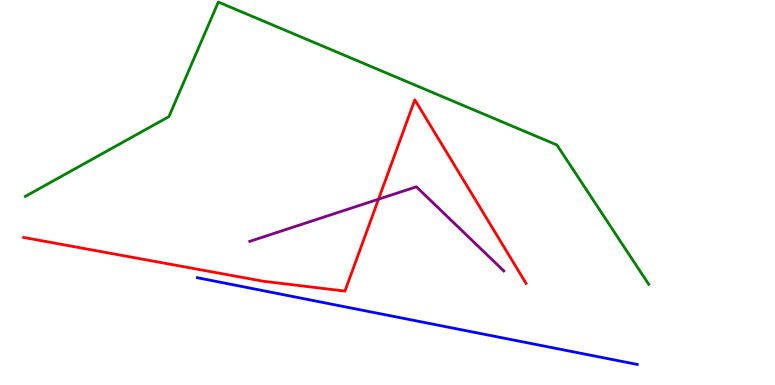[{'lines': ['blue', 'red'], 'intersections': []}, {'lines': ['green', 'red'], 'intersections': []}, {'lines': ['purple', 'red'], 'intersections': [{'x': 4.88, 'y': 4.83}]}, {'lines': ['blue', 'green'], 'intersections': []}, {'lines': ['blue', 'purple'], 'intersections': []}, {'lines': ['green', 'purple'], 'intersections': []}]